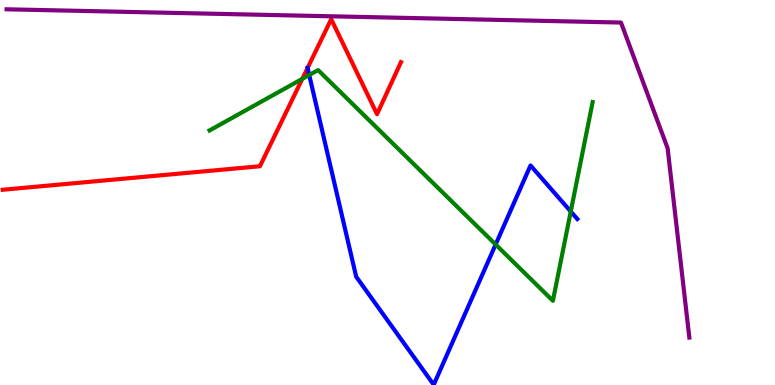[{'lines': ['blue', 'red'], 'intersections': [{'x': 3.97, 'y': 8.23}]}, {'lines': ['green', 'red'], 'intersections': [{'x': 3.9, 'y': 7.95}]}, {'lines': ['purple', 'red'], 'intersections': []}, {'lines': ['blue', 'green'], 'intersections': [{'x': 3.99, 'y': 8.05}, {'x': 6.4, 'y': 3.65}, {'x': 7.36, 'y': 4.51}]}, {'lines': ['blue', 'purple'], 'intersections': []}, {'lines': ['green', 'purple'], 'intersections': []}]